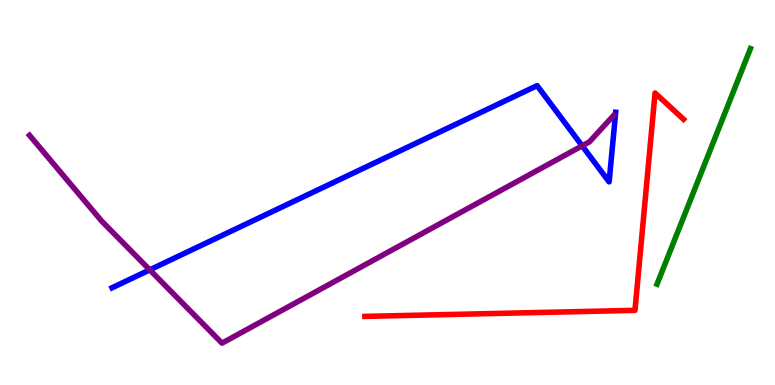[{'lines': ['blue', 'red'], 'intersections': []}, {'lines': ['green', 'red'], 'intersections': []}, {'lines': ['purple', 'red'], 'intersections': []}, {'lines': ['blue', 'green'], 'intersections': []}, {'lines': ['blue', 'purple'], 'intersections': [{'x': 1.93, 'y': 2.99}, {'x': 7.51, 'y': 6.21}]}, {'lines': ['green', 'purple'], 'intersections': []}]